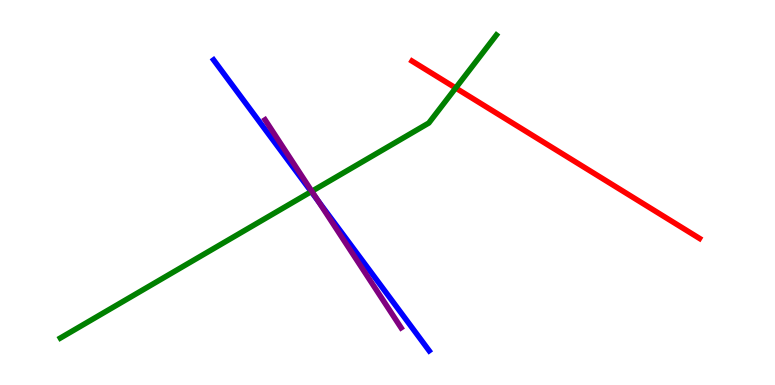[{'lines': ['blue', 'red'], 'intersections': []}, {'lines': ['green', 'red'], 'intersections': [{'x': 5.88, 'y': 7.71}]}, {'lines': ['purple', 'red'], 'intersections': []}, {'lines': ['blue', 'green'], 'intersections': [{'x': 4.02, 'y': 5.02}]}, {'lines': ['blue', 'purple'], 'intersections': [{'x': 4.1, 'y': 4.78}]}, {'lines': ['green', 'purple'], 'intersections': [{'x': 4.02, 'y': 5.03}]}]